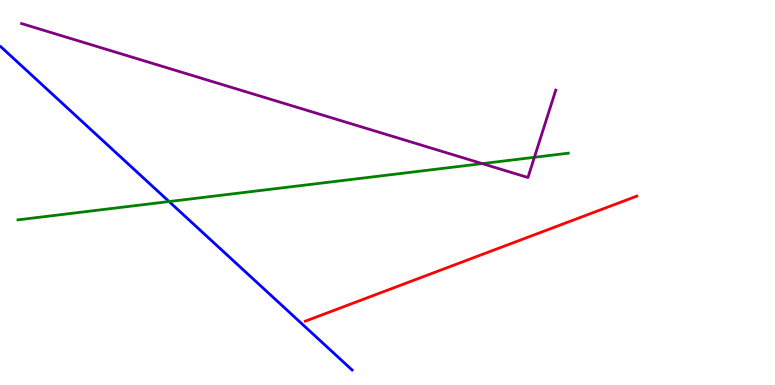[{'lines': ['blue', 'red'], 'intersections': []}, {'lines': ['green', 'red'], 'intersections': []}, {'lines': ['purple', 'red'], 'intersections': []}, {'lines': ['blue', 'green'], 'intersections': [{'x': 2.18, 'y': 4.76}]}, {'lines': ['blue', 'purple'], 'intersections': []}, {'lines': ['green', 'purple'], 'intersections': [{'x': 6.22, 'y': 5.75}, {'x': 6.9, 'y': 5.91}]}]